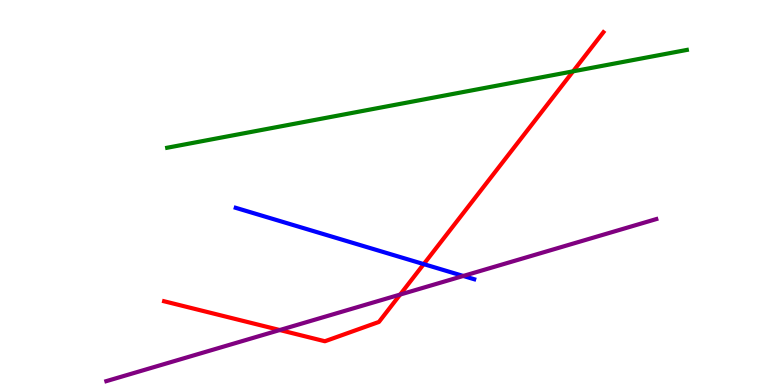[{'lines': ['blue', 'red'], 'intersections': [{'x': 5.47, 'y': 3.14}]}, {'lines': ['green', 'red'], 'intersections': [{'x': 7.39, 'y': 8.15}]}, {'lines': ['purple', 'red'], 'intersections': [{'x': 3.61, 'y': 1.43}, {'x': 5.16, 'y': 2.35}]}, {'lines': ['blue', 'green'], 'intersections': []}, {'lines': ['blue', 'purple'], 'intersections': [{'x': 5.98, 'y': 2.83}]}, {'lines': ['green', 'purple'], 'intersections': []}]